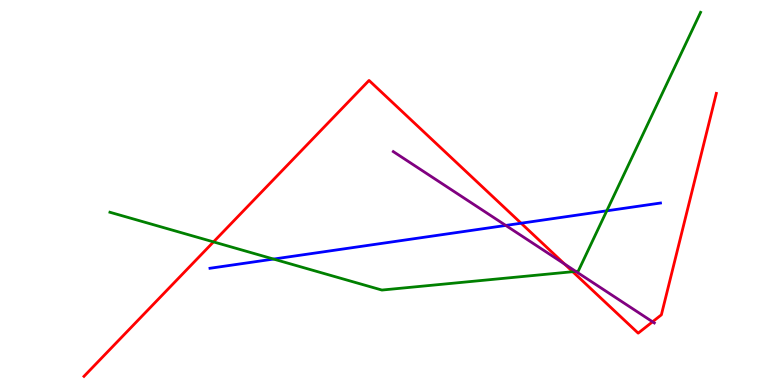[{'lines': ['blue', 'red'], 'intersections': [{'x': 6.72, 'y': 4.2}]}, {'lines': ['green', 'red'], 'intersections': [{'x': 2.75, 'y': 3.72}, {'x': 7.39, 'y': 2.94}]}, {'lines': ['purple', 'red'], 'intersections': [{'x': 7.28, 'y': 3.14}, {'x': 8.42, 'y': 1.64}]}, {'lines': ['blue', 'green'], 'intersections': [{'x': 3.53, 'y': 3.27}, {'x': 7.83, 'y': 4.52}]}, {'lines': ['blue', 'purple'], 'intersections': [{'x': 6.53, 'y': 4.14}]}, {'lines': ['green', 'purple'], 'intersections': [{'x': 7.43, 'y': 2.95}]}]